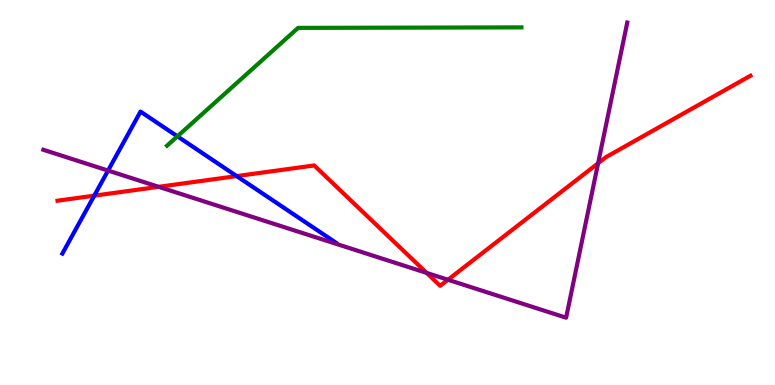[{'lines': ['blue', 'red'], 'intersections': [{'x': 1.22, 'y': 4.92}, {'x': 3.05, 'y': 5.43}]}, {'lines': ['green', 'red'], 'intersections': []}, {'lines': ['purple', 'red'], 'intersections': [{'x': 2.05, 'y': 5.15}, {'x': 5.51, 'y': 2.91}, {'x': 5.78, 'y': 2.73}, {'x': 7.72, 'y': 5.76}]}, {'lines': ['blue', 'green'], 'intersections': [{'x': 2.29, 'y': 6.46}]}, {'lines': ['blue', 'purple'], 'intersections': [{'x': 1.39, 'y': 5.57}]}, {'lines': ['green', 'purple'], 'intersections': []}]